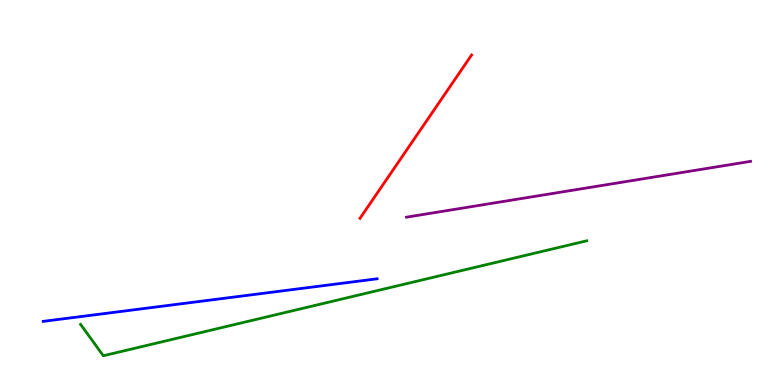[{'lines': ['blue', 'red'], 'intersections': []}, {'lines': ['green', 'red'], 'intersections': []}, {'lines': ['purple', 'red'], 'intersections': []}, {'lines': ['blue', 'green'], 'intersections': []}, {'lines': ['blue', 'purple'], 'intersections': []}, {'lines': ['green', 'purple'], 'intersections': []}]